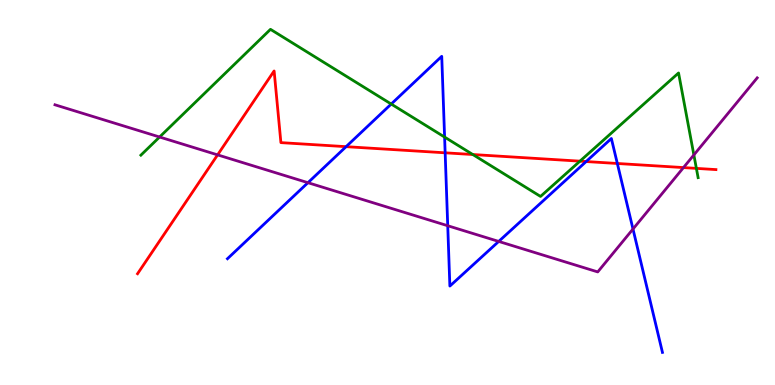[{'lines': ['blue', 'red'], 'intersections': [{'x': 4.47, 'y': 6.19}, {'x': 5.74, 'y': 6.03}, {'x': 7.56, 'y': 5.8}, {'x': 7.97, 'y': 5.75}]}, {'lines': ['green', 'red'], 'intersections': [{'x': 6.1, 'y': 5.99}, {'x': 7.48, 'y': 5.81}, {'x': 8.99, 'y': 5.63}]}, {'lines': ['purple', 'red'], 'intersections': [{'x': 2.81, 'y': 5.98}, {'x': 8.82, 'y': 5.65}]}, {'lines': ['blue', 'green'], 'intersections': [{'x': 5.05, 'y': 7.3}, {'x': 5.74, 'y': 6.44}]}, {'lines': ['blue', 'purple'], 'intersections': [{'x': 3.97, 'y': 5.25}, {'x': 5.78, 'y': 4.14}, {'x': 6.44, 'y': 3.73}, {'x': 8.17, 'y': 4.05}]}, {'lines': ['green', 'purple'], 'intersections': [{'x': 2.06, 'y': 6.44}, {'x': 8.95, 'y': 5.98}]}]